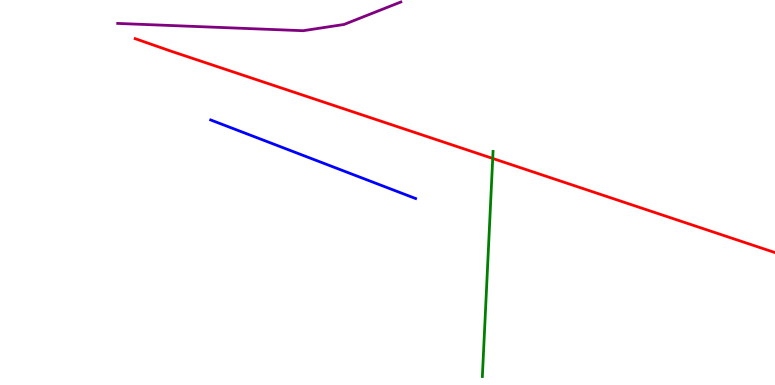[{'lines': ['blue', 'red'], 'intersections': []}, {'lines': ['green', 'red'], 'intersections': [{'x': 6.36, 'y': 5.88}]}, {'lines': ['purple', 'red'], 'intersections': []}, {'lines': ['blue', 'green'], 'intersections': []}, {'lines': ['blue', 'purple'], 'intersections': []}, {'lines': ['green', 'purple'], 'intersections': []}]